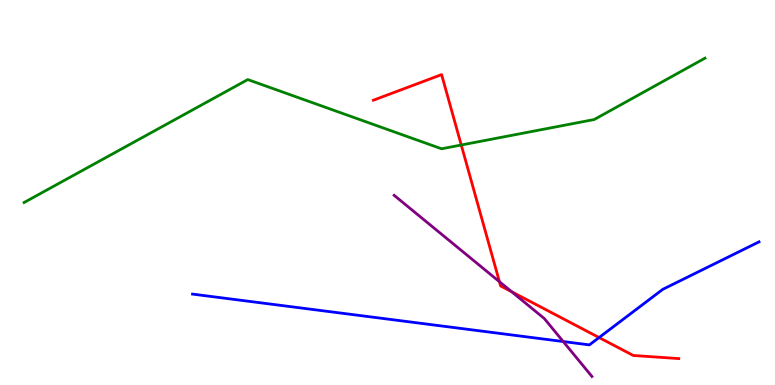[{'lines': ['blue', 'red'], 'intersections': [{'x': 7.73, 'y': 1.23}]}, {'lines': ['green', 'red'], 'intersections': [{'x': 5.95, 'y': 6.23}]}, {'lines': ['purple', 'red'], 'intersections': [{'x': 6.44, 'y': 2.68}, {'x': 6.6, 'y': 2.42}]}, {'lines': ['blue', 'green'], 'intersections': []}, {'lines': ['blue', 'purple'], 'intersections': [{'x': 7.27, 'y': 1.13}]}, {'lines': ['green', 'purple'], 'intersections': []}]